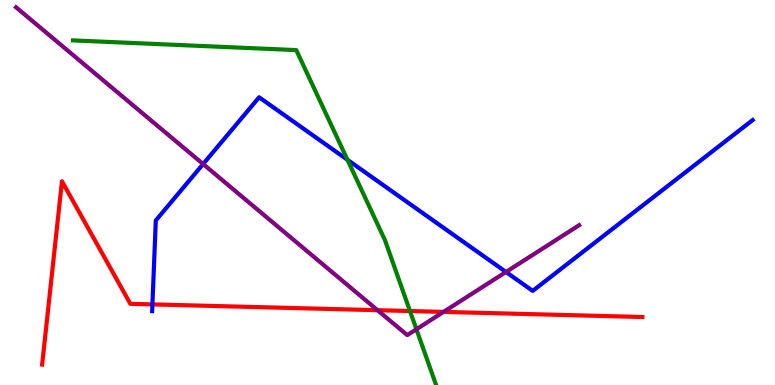[{'lines': ['blue', 'red'], 'intersections': [{'x': 1.97, 'y': 2.09}]}, {'lines': ['green', 'red'], 'intersections': [{'x': 5.29, 'y': 1.92}]}, {'lines': ['purple', 'red'], 'intersections': [{'x': 4.87, 'y': 1.94}, {'x': 5.72, 'y': 1.9}]}, {'lines': ['blue', 'green'], 'intersections': [{'x': 4.48, 'y': 5.85}]}, {'lines': ['blue', 'purple'], 'intersections': [{'x': 2.62, 'y': 5.74}, {'x': 6.53, 'y': 2.94}]}, {'lines': ['green', 'purple'], 'intersections': [{'x': 5.37, 'y': 1.45}]}]